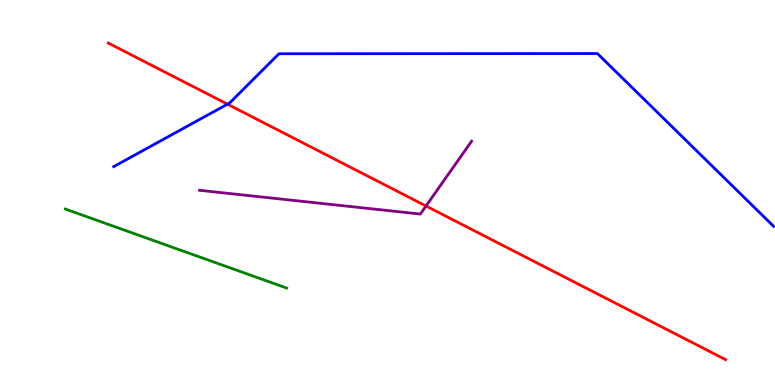[{'lines': ['blue', 'red'], 'intersections': [{'x': 2.93, 'y': 7.29}]}, {'lines': ['green', 'red'], 'intersections': []}, {'lines': ['purple', 'red'], 'intersections': [{'x': 5.5, 'y': 4.65}]}, {'lines': ['blue', 'green'], 'intersections': []}, {'lines': ['blue', 'purple'], 'intersections': []}, {'lines': ['green', 'purple'], 'intersections': []}]